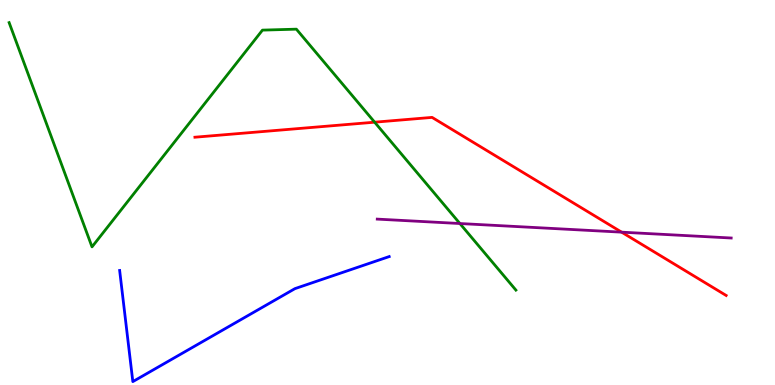[{'lines': ['blue', 'red'], 'intersections': []}, {'lines': ['green', 'red'], 'intersections': [{'x': 4.83, 'y': 6.83}]}, {'lines': ['purple', 'red'], 'intersections': [{'x': 8.02, 'y': 3.97}]}, {'lines': ['blue', 'green'], 'intersections': []}, {'lines': ['blue', 'purple'], 'intersections': []}, {'lines': ['green', 'purple'], 'intersections': [{'x': 5.93, 'y': 4.19}]}]